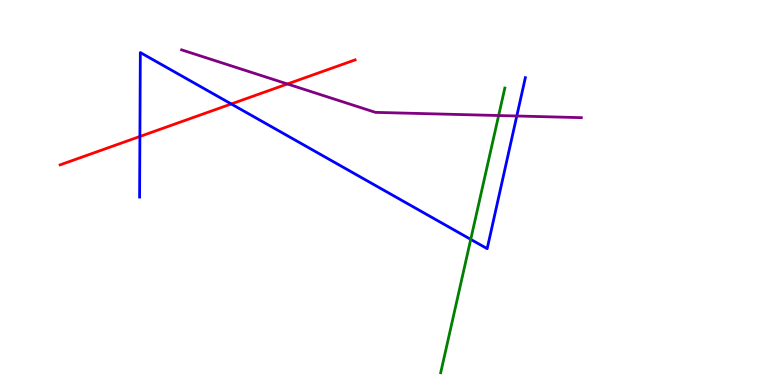[{'lines': ['blue', 'red'], 'intersections': [{'x': 1.81, 'y': 6.46}, {'x': 2.98, 'y': 7.3}]}, {'lines': ['green', 'red'], 'intersections': []}, {'lines': ['purple', 'red'], 'intersections': [{'x': 3.71, 'y': 7.82}]}, {'lines': ['blue', 'green'], 'intersections': [{'x': 6.07, 'y': 3.78}]}, {'lines': ['blue', 'purple'], 'intersections': [{'x': 6.67, 'y': 6.99}]}, {'lines': ['green', 'purple'], 'intersections': [{'x': 6.43, 'y': 7.0}]}]